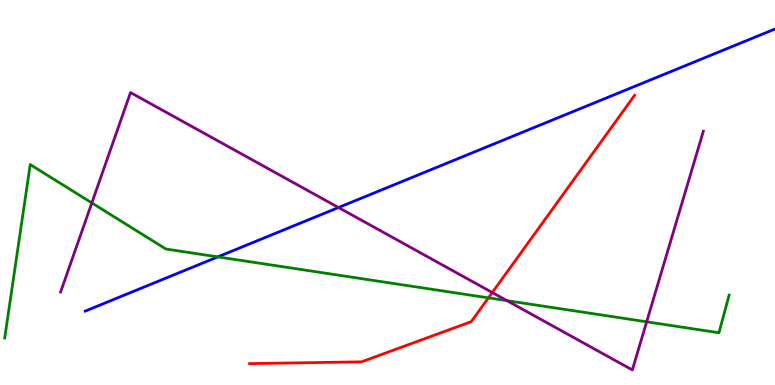[{'lines': ['blue', 'red'], 'intersections': []}, {'lines': ['green', 'red'], 'intersections': [{'x': 6.3, 'y': 2.26}]}, {'lines': ['purple', 'red'], 'intersections': [{'x': 6.35, 'y': 2.4}]}, {'lines': ['blue', 'green'], 'intersections': [{'x': 2.81, 'y': 3.33}]}, {'lines': ['blue', 'purple'], 'intersections': [{'x': 4.37, 'y': 4.61}]}, {'lines': ['green', 'purple'], 'intersections': [{'x': 1.19, 'y': 4.73}, {'x': 6.54, 'y': 2.19}, {'x': 8.34, 'y': 1.64}]}]